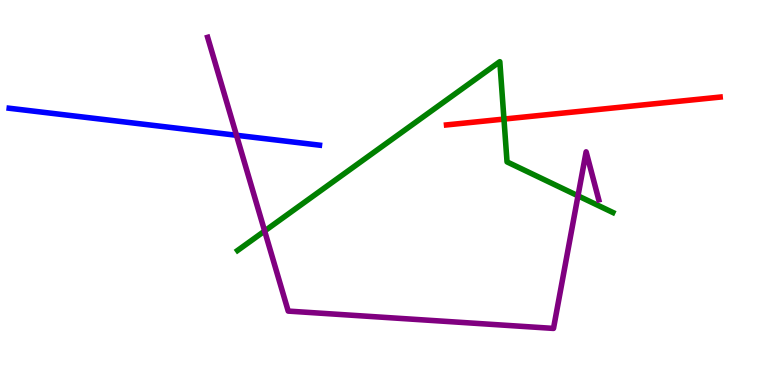[{'lines': ['blue', 'red'], 'intersections': []}, {'lines': ['green', 'red'], 'intersections': [{'x': 6.5, 'y': 6.91}]}, {'lines': ['purple', 'red'], 'intersections': []}, {'lines': ['blue', 'green'], 'intersections': []}, {'lines': ['blue', 'purple'], 'intersections': [{'x': 3.05, 'y': 6.49}]}, {'lines': ['green', 'purple'], 'intersections': [{'x': 3.41, 'y': 4.0}, {'x': 7.46, 'y': 4.91}]}]